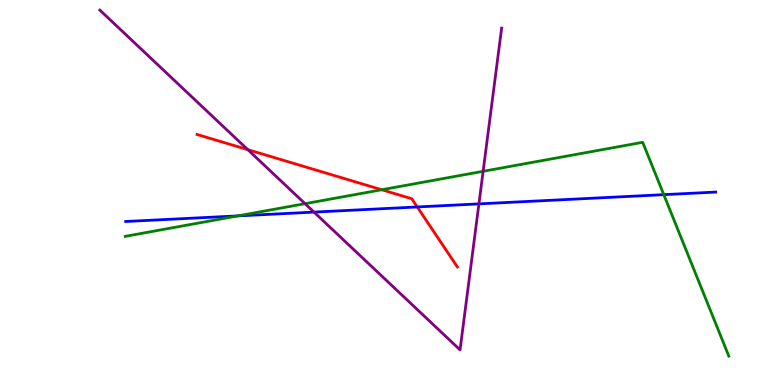[{'lines': ['blue', 'red'], 'intersections': [{'x': 5.38, 'y': 4.62}]}, {'lines': ['green', 'red'], 'intersections': [{'x': 4.93, 'y': 5.07}]}, {'lines': ['purple', 'red'], 'intersections': [{'x': 3.2, 'y': 6.11}]}, {'lines': ['blue', 'green'], 'intersections': [{'x': 3.07, 'y': 4.39}, {'x': 8.56, 'y': 4.94}]}, {'lines': ['blue', 'purple'], 'intersections': [{'x': 4.05, 'y': 4.49}, {'x': 6.18, 'y': 4.7}]}, {'lines': ['green', 'purple'], 'intersections': [{'x': 3.94, 'y': 4.71}, {'x': 6.23, 'y': 5.55}]}]